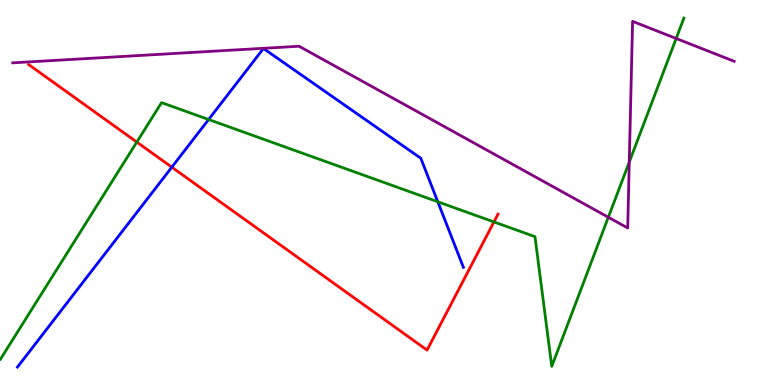[{'lines': ['blue', 'red'], 'intersections': [{'x': 2.22, 'y': 5.66}]}, {'lines': ['green', 'red'], 'intersections': [{'x': 1.77, 'y': 6.31}, {'x': 6.37, 'y': 4.24}]}, {'lines': ['purple', 'red'], 'intersections': []}, {'lines': ['blue', 'green'], 'intersections': [{'x': 2.69, 'y': 6.9}, {'x': 5.65, 'y': 4.76}]}, {'lines': ['blue', 'purple'], 'intersections': []}, {'lines': ['green', 'purple'], 'intersections': [{'x': 7.85, 'y': 4.36}, {'x': 8.12, 'y': 5.79}, {'x': 8.72, 'y': 9.0}]}]